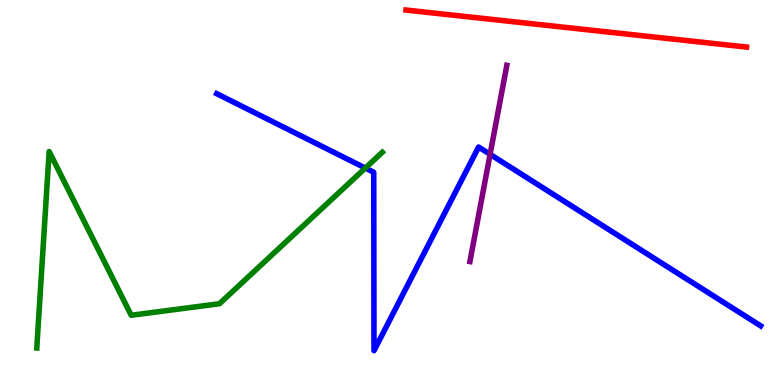[{'lines': ['blue', 'red'], 'intersections': []}, {'lines': ['green', 'red'], 'intersections': []}, {'lines': ['purple', 'red'], 'intersections': []}, {'lines': ['blue', 'green'], 'intersections': [{'x': 4.71, 'y': 5.63}]}, {'lines': ['blue', 'purple'], 'intersections': [{'x': 6.32, 'y': 5.99}]}, {'lines': ['green', 'purple'], 'intersections': []}]